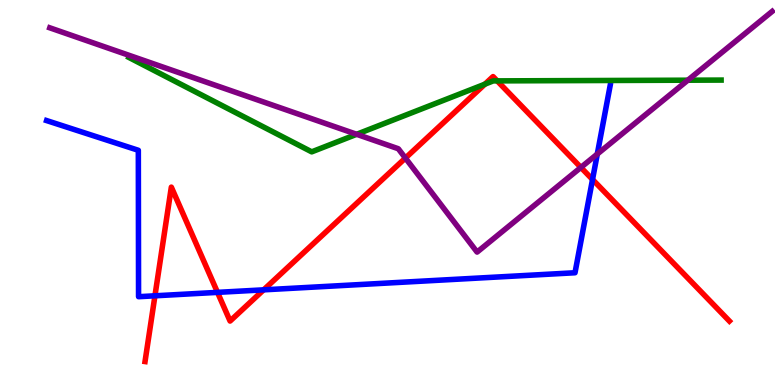[{'lines': ['blue', 'red'], 'intersections': [{'x': 2.0, 'y': 2.32}, {'x': 2.81, 'y': 2.41}, {'x': 3.4, 'y': 2.47}, {'x': 7.65, 'y': 5.34}]}, {'lines': ['green', 'red'], 'intersections': [{'x': 6.26, 'y': 7.81}, {'x': 6.42, 'y': 7.9}]}, {'lines': ['purple', 'red'], 'intersections': [{'x': 5.23, 'y': 5.89}, {'x': 7.5, 'y': 5.65}]}, {'lines': ['blue', 'green'], 'intersections': []}, {'lines': ['blue', 'purple'], 'intersections': [{'x': 7.71, 'y': 6.0}]}, {'lines': ['green', 'purple'], 'intersections': [{'x': 4.6, 'y': 6.51}, {'x': 8.88, 'y': 7.92}]}]